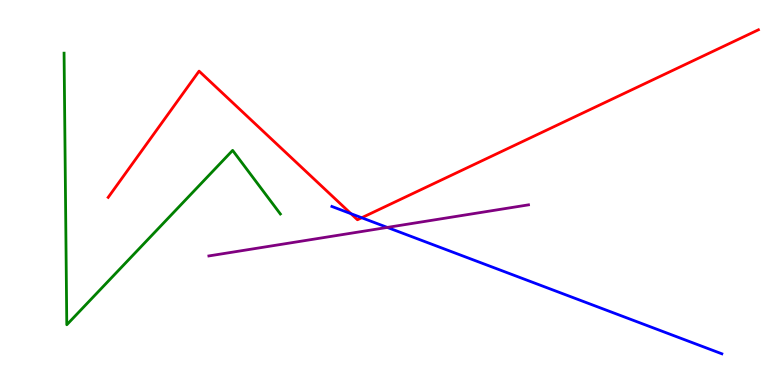[{'lines': ['blue', 'red'], 'intersections': [{'x': 4.53, 'y': 4.45}, {'x': 4.67, 'y': 4.34}]}, {'lines': ['green', 'red'], 'intersections': []}, {'lines': ['purple', 'red'], 'intersections': []}, {'lines': ['blue', 'green'], 'intersections': []}, {'lines': ['blue', 'purple'], 'intersections': [{'x': 5.0, 'y': 4.09}]}, {'lines': ['green', 'purple'], 'intersections': []}]